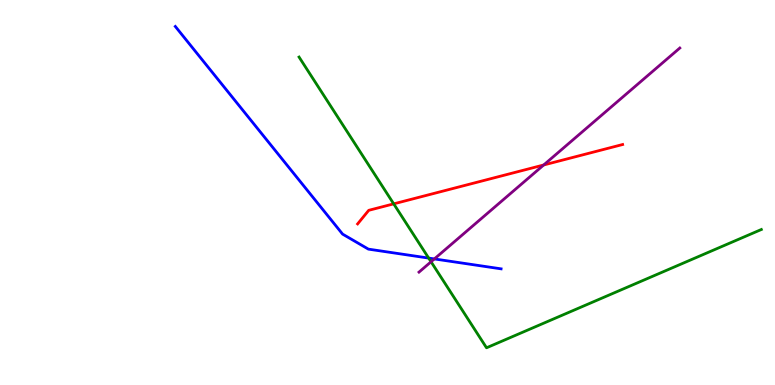[{'lines': ['blue', 'red'], 'intersections': []}, {'lines': ['green', 'red'], 'intersections': [{'x': 5.08, 'y': 4.71}]}, {'lines': ['purple', 'red'], 'intersections': [{'x': 7.02, 'y': 5.71}]}, {'lines': ['blue', 'green'], 'intersections': [{'x': 5.53, 'y': 3.3}]}, {'lines': ['blue', 'purple'], 'intersections': [{'x': 5.6, 'y': 3.27}]}, {'lines': ['green', 'purple'], 'intersections': [{'x': 5.56, 'y': 3.2}]}]